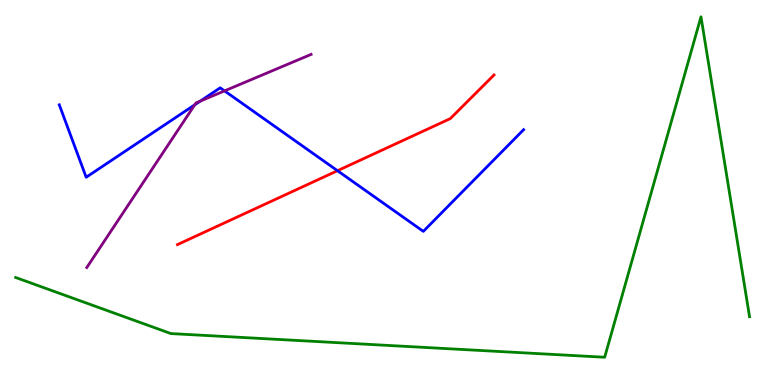[{'lines': ['blue', 'red'], 'intersections': [{'x': 4.35, 'y': 5.57}]}, {'lines': ['green', 'red'], 'intersections': []}, {'lines': ['purple', 'red'], 'intersections': []}, {'lines': ['blue', 'green'], 'intersections': []}, {'lines': ['blue', 'purple'], 'intersections': [{'x': 2.51, 'y': 7.28}, {'x': 2.58, 'y': 7.37}, {'x': 2.9, 'y': 7.64}]}, {'lines': ['green', 'purple'], 'intersections': []}]